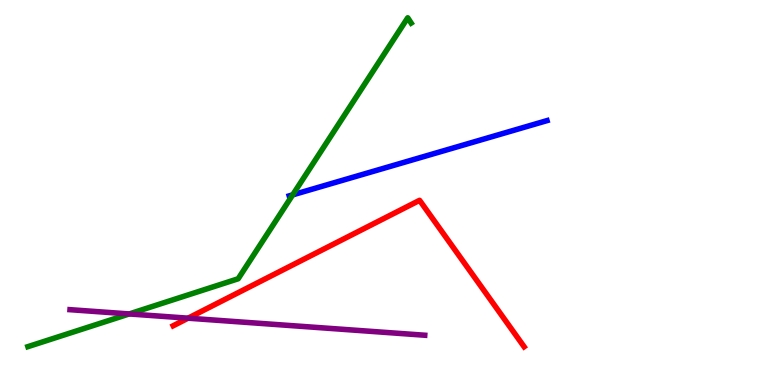[{'lines': ['blue', 'red'], 'intersections': []}, {'lines': ['green', 'red'], 'intersections': []}, {'lines': ['purple', 'red'], 'intersections': [{'x': 2.43, 'y': 1.74}]}, {'lines': ['blue', 'green'], 'intersections': [{'x': 3.78, 'y': 4.94}]}, {'lines': ['blue', 'purple'], 'intersections': []}, {'lines': ['green', 'purple'], 'intersections': [{'x': 1.67, 'y': 1.85}]}]